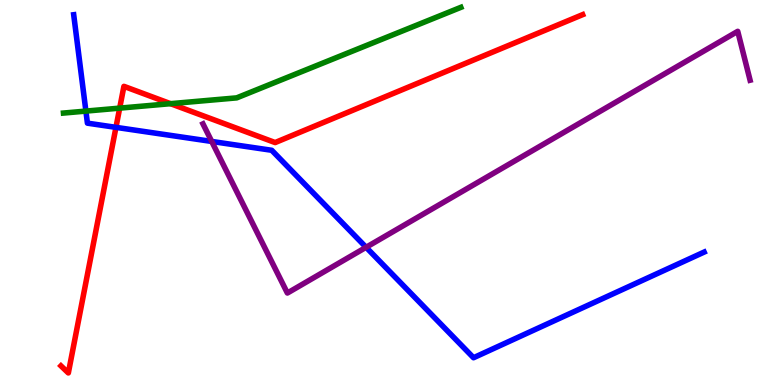[{'lines': ['blue', 'red'], 'intersections': [{'x': 1.5, 'y': 6.69}]}, {'lines': ['green', 'red'], 'intersections': [{'x': 1.54, 'y': 7.19}, {'x': 2.2, 'y': 7.31}]}, {'lines': ['purple', 'red'], 'intersections': []}, {'lines': ['blue', 'green'], 'intersections': [{'x': 1.11, 'y': 7.11}]}, {'lines': ['blue', 'purple'], 'intersections': [{'x': 2.73, 'y': 6.33}, {'x': 4.72, 'y': 3.58}]}, {'lines': ['green', 'purple'], 'intersections': []}]